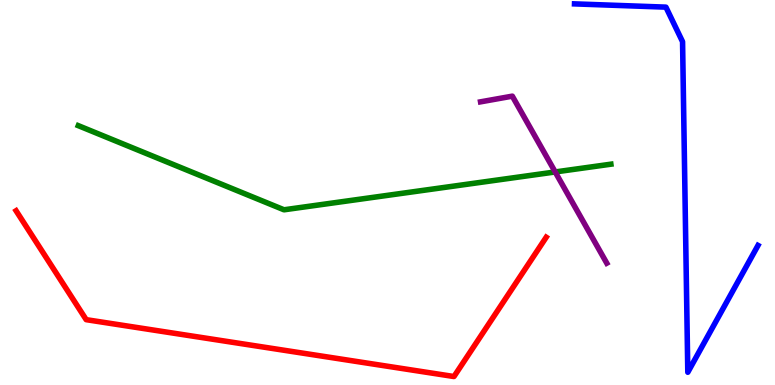[{'lines': ['blue', 'red'], 'intersections': []}, {'lines': ['green', 'red'], 'intersections': []}, {'lines': ['purple', 'red'], 'intersections': []}, {'lines': ['blue', 'green'], 'intersections': []}, {'lines': ['blue', 'purple'], 'intersections': []}, {'lines': ['green', 'purple'], 'intersections': [{'x': 7.16, 'y': 5.53}]}]